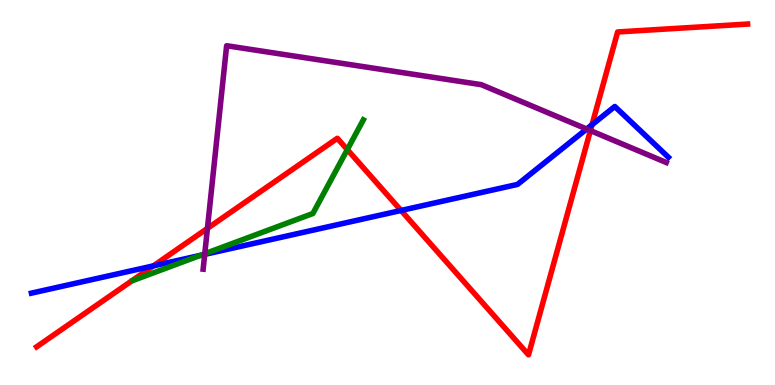[{'lines': ['blue', 'red'], 'intersections': [{'x': 1.98, 'y': 3.09}, {'x': 5.17, 'y': 4.53}, {'x': 7.64, 'y': 6.76}]}, {'lines': ['green', 'red'], 'intersections': [{'x': 4.48, 'y': 6.11}]}, {'lines': ['purple', 'red'], 'intersections': [{'x': 2.68, 'y': 4.07}, {'x': 7.62, 'y': 6.61}]}, {'lines': ['blue', 'green'], 'intersections': [{'x': 2.59, 'y': 3.37}]}, {'lines': ['blue', 'purple'], 'intersections': [{'x': 2.64, 'y': 3.39}, {'x': 7.57, 'y': 6.65}]}, {'lines': ['green', 'purple'], 'intersections': [{'x': 2.64, 'y': 3.41}]}]